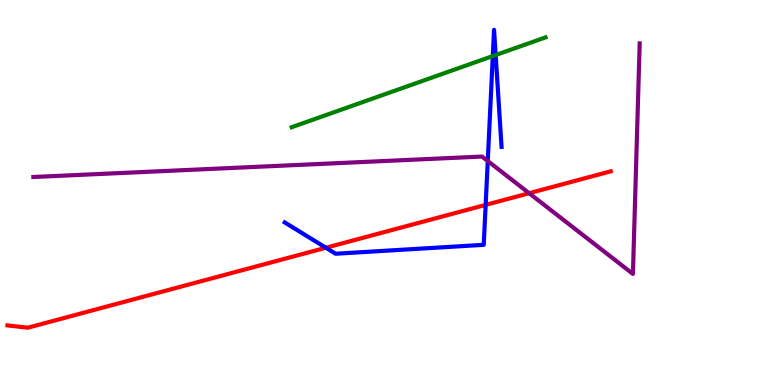[{'lines': ['blue', 'red'], 'intersections': [{'x': 4.2, 'y': 3.57}, {'x': 6.27, 'y': 4.68}]}, {'lines': ['green', 'red'], 'intersections': []}, {'lines': ['purple', 'red'], 'intersections': [{'x': 6.83, 'y': 4.98}]}, {'lines': ['blue', 'green'], 'intersections': [{'x': 6.36, 'y': 8.54}, {'x': 6.4, 'y': 8.57}]}, {'lines': ['blue', 'purple'], 'intersections': [{'x': 6.29, 'y': 5.82}]}, {'lines': ['green', 'purple'], 'intersections': []}]